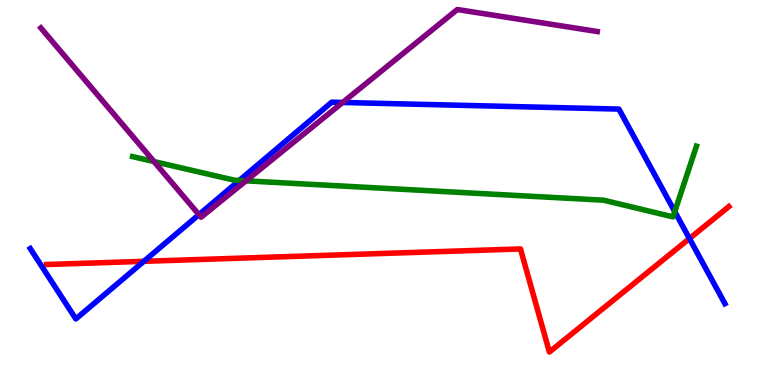[{'lines': ['blue', 'red'], 'intersections': [{'x': 1.86, 'y': 3.21}, {'x': 8.9, 'y': 3.8}]}, {'lines': ['green', 'red'], 'intersections': []}, {'lines': ['purple', 'red'], 'intersections': []}, {'lines': ['blue', 'green'], 'intersections': [{'x': 3.09, 'y': 5.31}, {'x': 8.71, 'y': 4.5}]}, {'lines': ['blue', 'purple'], 'intersections': [{'x': 2.57, 'y': 4.42}, {'x': 4.42, 'y': 7.34}]}, {'lines': ['green', 'purple'], 'intersections': [{'x': 1.99, 'y': 5.8}, {'x': 3.17, 'y': 5.3}]}]